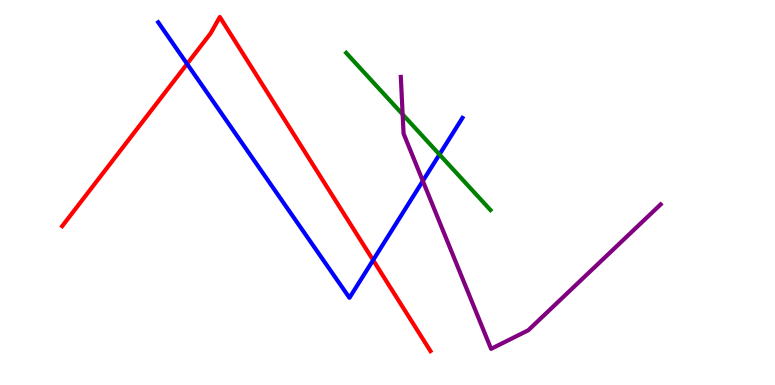[{'lines': ['blue', 'red'], 'intersections': [{'x': 2.41, 'y': 8.34}, {'x': 4.81, 'y': 3.24}]}, {'lines': ['green', 'red'], 'intersections': []}, {'lines': ['purple', 'red'], 'intersections': []}, {'lines': ['blue', 'green'], 'intersections': [{'x': 5.67, 'y': 5.99}]}, {'lines': ['blue', 'purple'], 'intersections': [{'x': 5.46, 'y': 5.3}]}, {'lines': ['green', 'purple'], 'intersections': [{'x': 5.2, 'y': 7.03}]}]